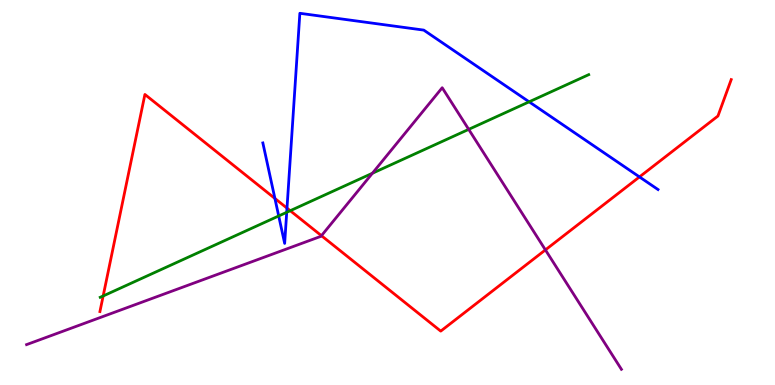[{'lines': ['blue', 'red'], 'intersections': [{'x': 3.55, 'y': 4.85}, {'x': 3.7, 'y': 4.59}, {'x': 8.25, 'y': 5.4}]}, {'lines': ['green', 'red'], 'intersections': [{'x': 1.33, 'y': 2.31}, {'x': 3.74, 'y': 4.53}]}, {'lines': ['purple', 'red'], 'intersections': [{'x': 4.15, 'y': 3.88}, {'x': 7.04, 'y': 3.51}]}, {'lines': ['blue', 'green'], 'intersections': [{'x': 3.6, 'y': 4.39}, {'x': 3.7, 'y': 4.49}, {'x': 6.83, 'y': 7.36}]}, {'lines': ['blue', 'purple'], 'intersections': []}, {'lines': ['green', 'purple'], 'intersections': [{'x': 4.81, 'y': 5.5}, {'x': 6.05, 'y': 6.64}]}]